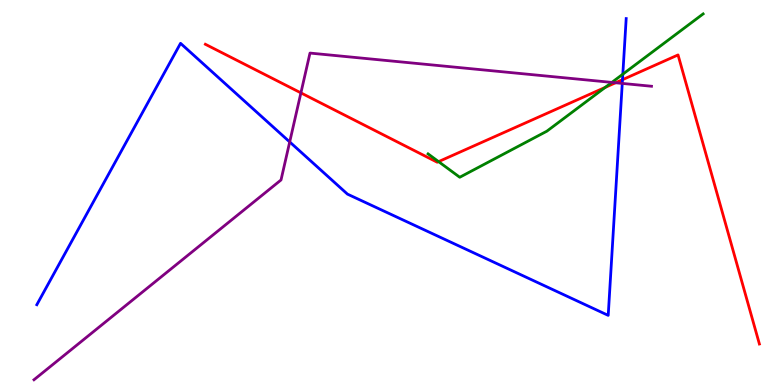[{'lines': ['blue', 'red'], 'intersections': [{'x': 8.03, 'y': 7.93}]}, {'lines': ['green', 'red'], 'intersections': [{'x': 5.66, 'y': 5.8}, {'x': 7.81, 'y': 7.73}]}, {'lines': ['purple', 'red'], 'intersections': [{'x': 3.88, 'y': 7.59}, {'x': 7.94, 'y': 7.85}]}, {'lines': ['blue', 'green'], 'intersections': [{'x': 8.04, 'y': 8.07}]}, {'lines': ['blue', 'purple'], 'intersections': [{'x': 3.74, 'y': 6.31}, {'x': 8.03, 'y': 7.83}]}, {'lines': ['green', 'purple'], 'intersections': [{'x': 7.89, 'y': 7.86}]}]